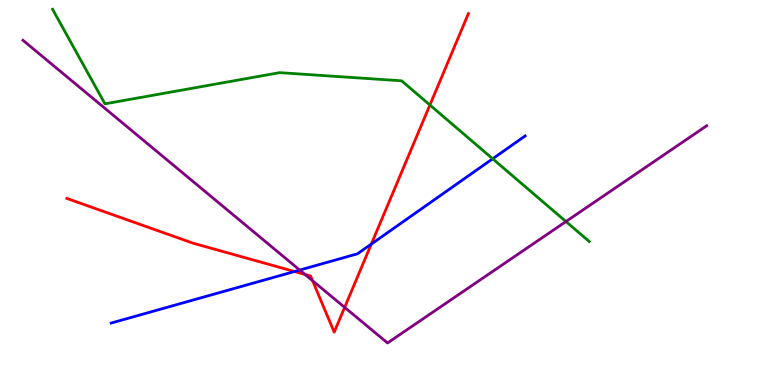[{'lines': ['blue', 'red'], 'intersections': [{'x': 3.8, 'y': 2.95}, {'x': 4.79, 'y': 3.66}]}, {'lines': ['green', 'red'], 'intersections': [{'x': 5.55, 'y': 7.27}]}, {'lines': ['purple', 'red'], 'intersections': [{'x': 3.94, 'y': 2.87}, {'x': 4.03, 'y': 2.71}, {'x': 4.45, 'y': 2.02}]}, {'lines': ['blue', 'green'], 'intersections': [{'x': 6.36, 'y': 5.88}]}, {'lines': ['blue', 'purple'], 'intersections': [{'x': 3.87, 'y': 2.99}]}, {'lines': ['green', 'purple'], 'intersections': [{'x': 7.3, 'y': 4.25}]}]